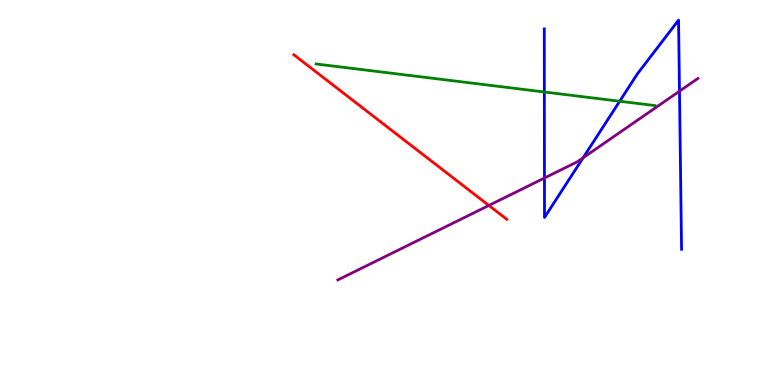[{'lines': ['blue', 'red'], 'intersections': []}, {'lines': ['green', 'red'], 'intersections': []}, {'lines': ['purple', 'red'], 'intersections': [{'x': 6.31, 'y': 4.66}]}, {'lines': ['blue', 'green'], 'intersections': [{'x': 7.02, 'y': 7.61}, {'x': 8.0, 'y': 7.37}]}, {'lines': ['blue', 'purple'], 'intersections': [{'x': 7.03, 'y': 5.38}, {'x': 7.52, 'y': 5.9}, {'x': 8.77, 'y': 7.63}]}, {'lines': ['green', 'purple'], 'intersections': []}]